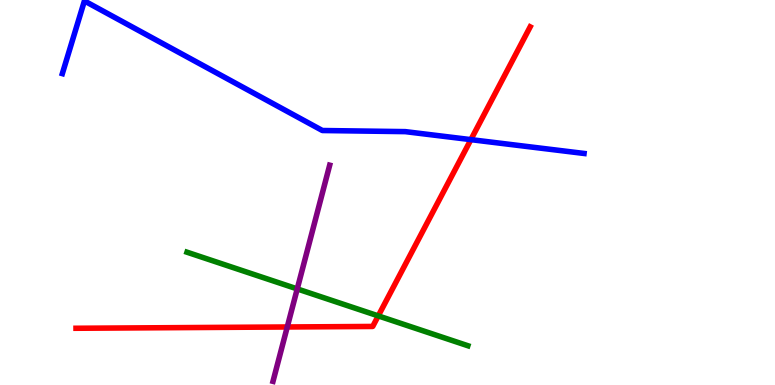[{'lines': ['blue', 'red'], 'intersections': [{'x': 6.08, 'y': 6.37}]}, {'lines': ['green', 'red'], 'intersections': [{'x': 4.88, 'y': 1.8}]}, {'lines': ['purple', 'red'], 'intersections': [{'x': 3.71, 'y': 1.51}]}, {'lines': ['blue', 'green'], 'intersections': []}, {'lines': ['blue', 'purple'], 'intersections': []}, {'lines': ['green', 'purple'], 'intersections': [{'x': 3.84, 'y': 2.5}]}]